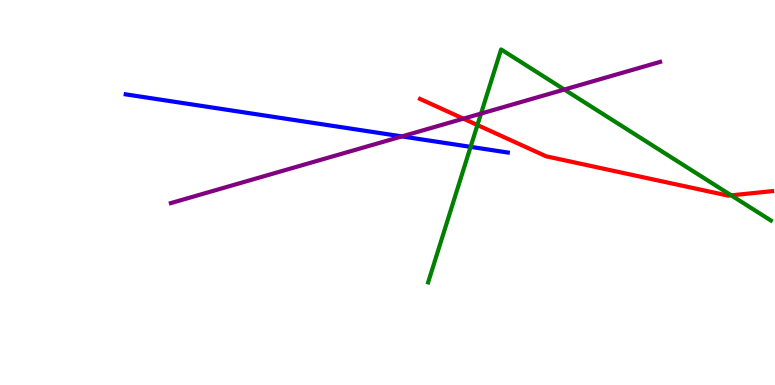[{'lines': ['blue', 'red'], 'intersections': []}, {'lines': ['green', 'red'], 'intersections': [{'x': 6.16, 'y': 6.75}, {'x': 9.44, 'y': 4.93}]}, {'lines': ['purple', 'red'], 'intersections': [{'x': 5.98, 'y': 6.92}]}, {'lines': ['blue', 'green'], 'intersections': [{'x': 6.07, 'y': 6.19}]}, {'lines': ['blue', 'purple'], 'intersections': [{'x': 5.19, 'y': 6.46}]}, {'lines': ['green', 'purple'], 'intersections': [{'x': 6.21, 'y': 7.05}, {'x': 7.28, 'y': 7.67}]}]